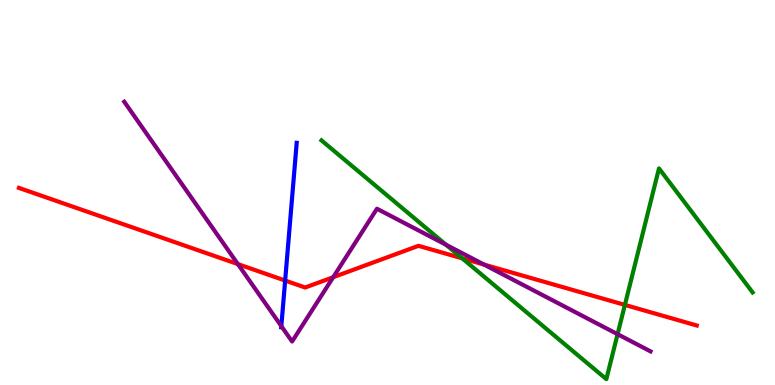[{'lines': ['blue', 'red'], 'intersections': [{'x': 3.68, 'y': 2.71}]}, {'lines': ['green', 'red'], 'intersections': [{'x': 5.96, 'y': 3.29}, {'x': 8.06, 'y': 2.08}]}, {'lines': ['purple', 'red'], 'intersections': [{'x': 3.07, 'y': 3.14}, {'x': 4.3, 'y': 2.8}, {'x': 6.25, 'y': 3.13}]}, {'lines': ['blue', 'green'], 'intersections': []}, {'lines': ['blue', 'purple'], 'intersections': [{'x': 3.63, 'y': 1.53}]}, {'lines': ['green', 'purple'], 'intersections': [{'x': 5.75, 'y': 3.64}, {'x': 7.97, 'y': 1.32}]}]